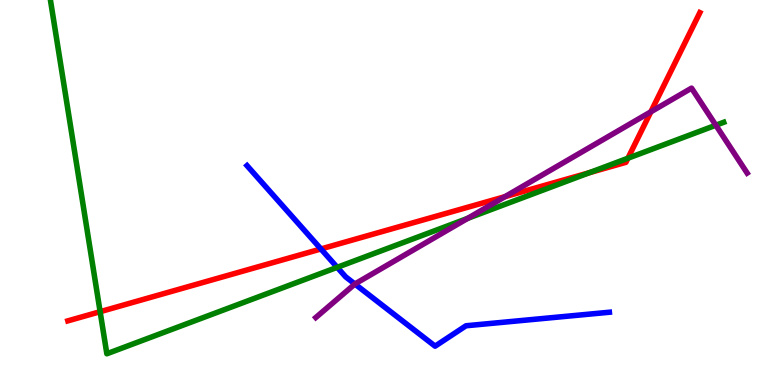[{'lines': ['blue', 'red'], 'intersections': [{'x': 4.14, 'y': 3.53}]}, {'lines': ['green', 'red'], 'intersections': [{'x': 1.29, 'y': 1.9}, {'x': 7.61, 'y': 5.51}, {'x': 8.1, 'y': 5.89}]}, {'lines': ['purple', 'red'], 'intersections': [{'x': 6.52, 'y': 4.89}, {'x': 8.4, 'y': 7.1}]}, {'lines': ['blue', 'green'], 'intersections': [{'x': 4.35, 'y': 3.06}]}, {'lines': ['blue', 'purple'], 'intersections': [{'x': 4.58, 'y': 2.62}]}, {'lines': ['green', 'purple'], 'intersections': [{'x': 6.03, 'y': 4.33}, {'x': 9.24, 'y': 6.75}]}]